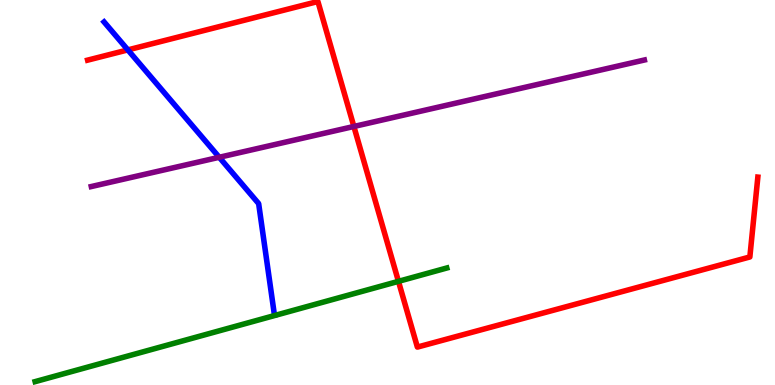[{'lines': ['blue', 'red'], 'intersections': [{'x': 1.65, 'y': 8.7}]}, {'lines': ['green', 'red'], 'intersections': [{'x': 5.14, 'y': 2.69}]}, {'lines': ['purple', 'red'], 'intersections': [{'x': 4.57, 'y': 6.71}]}, {'lines': ['blue', 'green'], 'intersections': []}, {'lines': ['blue', 'purple'], 'intersections': [{'x': 2.83, 'y': 5.91}]}, {'lines': ['green', 'purple'], 'intersections': []}]